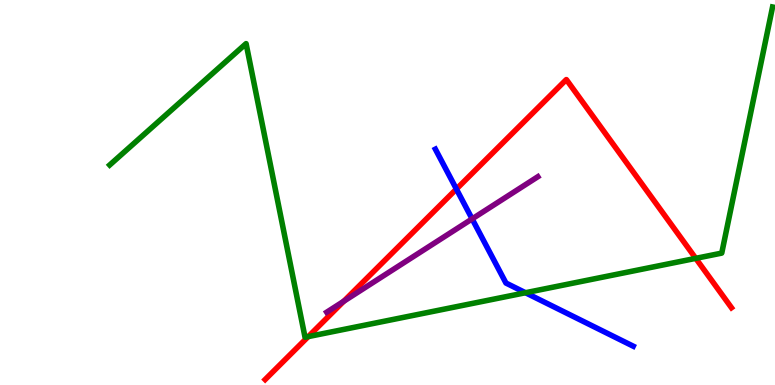[{'lines': ['blue', 'red'], 'intersections': [{'x': 5.89, 'y': 5.09}]}, {'lines': ['green', 'red'], 'intersections': [{'x': 3.98, 'y': 1.26}, {'x': 8.98, 'y': 3.29}]}, {'lines': ['purple', 'red'], 'intersections': [{'x': 4.44, 'y': 2.18}]}, {'lines': ['blue', 'green'], 'intersections': [{'x': 6.78, 'y': 2.4}]}, {'lines': ['blue', 'purple'], 'intersections': [{'x': 6.09, 'y': 4.31}]}, {'lines': ['green', 'purple'], 'intersections': []}]